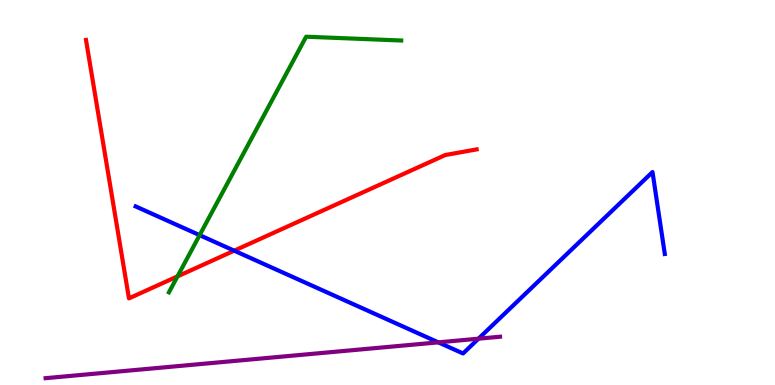[{'lines': ['blue', 'red'], 'intersections': [{'x': 3.02, 'y': 3.49}]}, {'lines': ['green', 'red'], 'intersections': [{'x': 2.29, 'y': 2.82}]}, {'lines': ['purple', 'red'], 'intersections': []}, {'lines': ['blue', 'green'], 'intersections': [{'x': 2.58, 'y': 3.89}]}, {'lines': ['blue', 'purple'], 'intersections': [{'x': 5.66, 'y': 1.11}, {'x': 6.17, 'y': 1.2}]}, {'lines': ['green', 'purple'], 'intersections': []}]